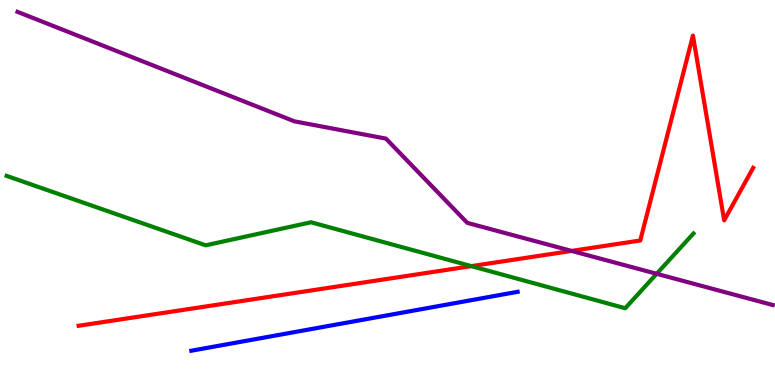[{'lines': ['blue', 'red'], 'intersections': []}, {'lines': ['green', 'red'], 'intersections': [{'x': 6.08, 'y': 3.09}]}, {'lines': ['purple', 'red'], 'intersections': [{'x': 7.38, 'y': 3.48}]}, {'lines': ['blue', 'green'], 'intersections': []}, {'lines': ['blue', 'purple'], 'intersections': []}, {'lines': ['green', 'purple'], 'intersections': [{'x': 8.47, 'y': 2.89}]}]